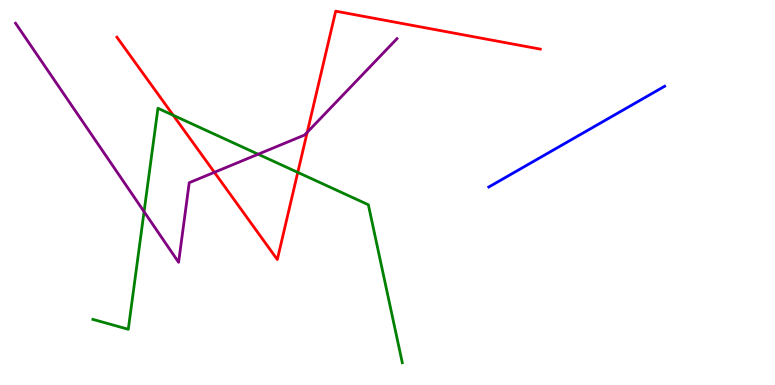[{'lines': ['blue', 'red'], 'intersections': []}, {'lines': ['green', 'red'], 'intersections': [{'x': 2.24, 'y': 7.01}, {'x': 3.84, 'y': 5.52}]}, {'lines': ['purple', 'red'], 'intersections': [{'x': 2.77, 'y': 5.52}, {'x': 3.96, 'y': 6.56}]}, {'lines': ['blue', 'green'], 'intersections': []}, {'lines': ['blue', 'purple'], 'intersections': []}, {'lines': ['green', 'purple'], 'intersections': [{'x': 1.86, 'y': 4.5}, {'x': 3.33, 'y': 5.99}]}]